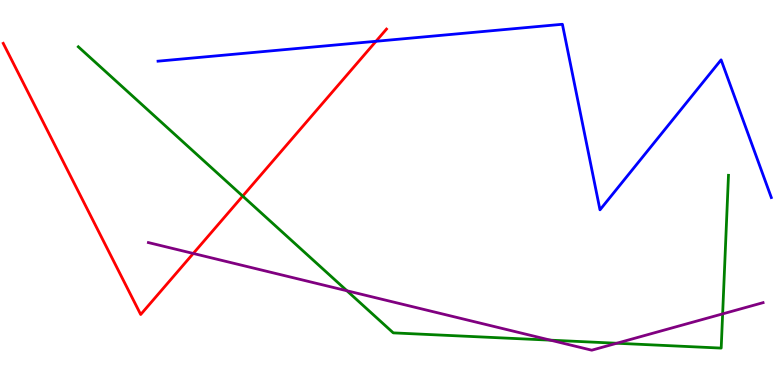[{'lines': ['blue', 'red'], 'intersections': [{'x': 4.85, 'y': 8.93}]}, {'lines': ['green', 'red'], 'intersections': [{'x': 3.13, 'y': 4.91}]}, {'lines': ['purple', 'red'], 'intersections': [{'x': 2.49, 'y': 3.42}]}, {'lines': ['blue', 'green'], 'intersections': []}, {'lines': ['blue', 'purple'], 'intersections': []}, {'lines': ['green', 'purple'], 'intersections': [{'x': 4.48, 'y': 2.45}, {'x': 7.1, 'y': 1.16}, {'x': 7.96, 'y': 1.08}, {'x': 9.32, 'y': 1.85}]}]